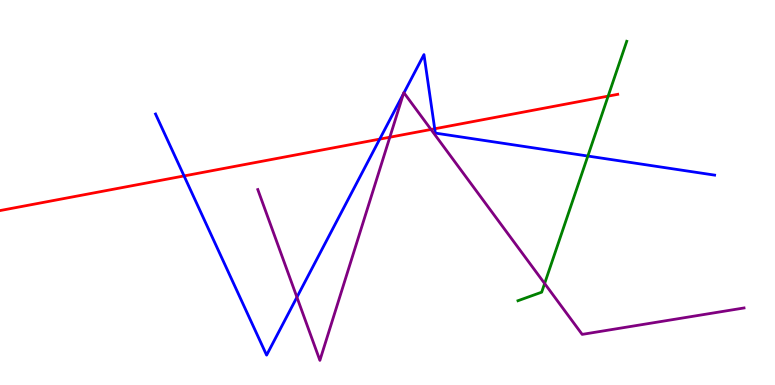[{'lines': ['blue', 'red'], 'intersections': [{'x': 2.37, 'y': 5.43}, {'x': 4.9, 'y': 6.39}, {'x': 5.61, 'y': 6.66}]}, {'lines': ['green', 'red'], 'intersections': [{'x': 7.85, 'y': 7.5}]}, {'lines': ['purple', 'red'], 'intersections': [{'x': 5.03, 'y': 6.44}, {'x': 5.56, 'y': 6.64}]}, {'lines': ['blue', 'green'], 'intersections': [{'x': 7.58, 'y': 5.95}]}, {'lines': ['blue', 'purple'], 'intersections': [{'x': 3.83, 'y': 2.28}, {'x': 5.21, 'y': 7.56}, {'x': 5.21, 'y': 7.59}]}, {'lines': ['green', 'purple'], 'intersections': [{'x': 7.03, 'y': 2.64}]}]